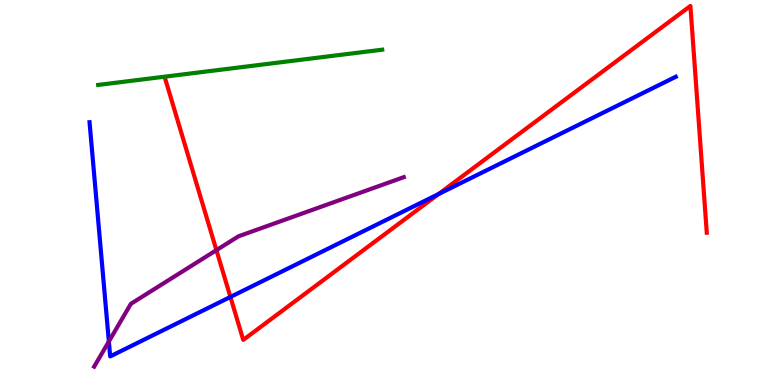[{'lines': ['blue', 'red'], 'intersections': [{'x': 2.97, 'y': 2.29}, {'x': 5.66, 'y': 4.96}]}, {'lines': ['green', 'red'], 'intersections': []}, {'lines': ['purple', 'red'], 'intersections': [{'x': 2.79, 'y': 3.5}]}, {'lines': ['blue', 'green'], 'intersections': []}, {'lines': ['blue', 'purple'], 'intersections': [{'x': 1.4, 'y': 1.13}]}, {'lines': ['green', 'purple'], 'intersections': []}]